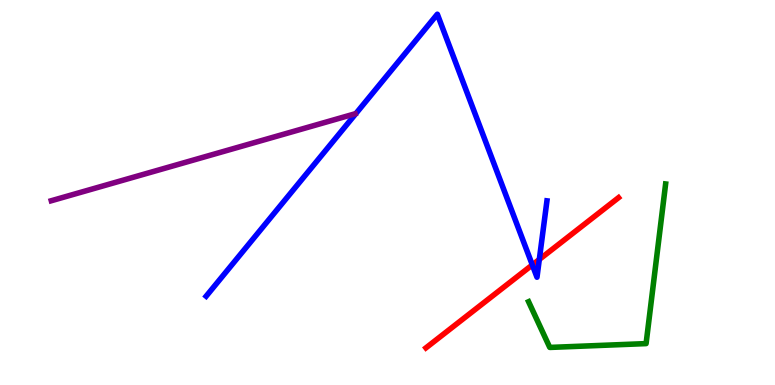[{'lines': ['blue', 'red'], 'intersections': [{'x': 6.87, 'y': 3.12}, {'x': 6.96, 'y': 3.26}]}, {'lines': ['green', 'red'], 'intersections': []}, {'lines': ['purple', 'red'], 'intersections': []}, {'lines': ['blue', 'green'], 'intersections': []}, {'lines': ['blue', 'purple'], 'intersections': []}, {'lines': ['green', 'purple'], 'intersections': []}]